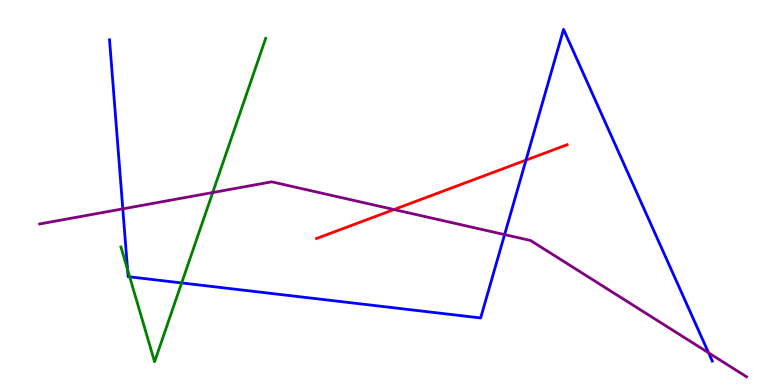[{'lines': ['blue', 'red'], 'intersections': [{'x': 6.79, 'y': 5.84}]}, {'lines': ['green', 'red'], 'intersections': []}, {'lines': ['purple', 'red'], 'intersections': [{'x': 5.08, 'y': 4.56}]}, {'lines': ['blue', 'green'], 'intersections': [{'x': 1.65, 'y': 3.0}, {'x': 1.67, 'y': 2.81}, {'x': 2.34, 'y': 2.65}]}, {'lines': ['blue', 'purple'], 'intersections': [{'x': 1.58, 'y': 4.57}, {'x': 6.51, 'y': 3.91}, {'x': 9.14, 'y': 0.836}]}, {'lines': ['green', 'purple'], 'intersections': [{'x': 2.74, 'y': 5.0}]}]